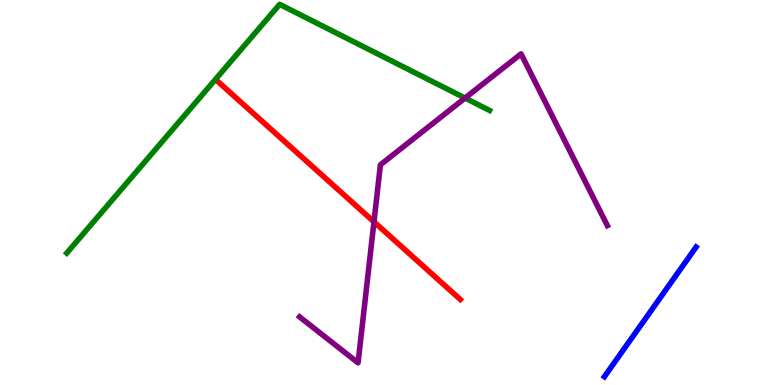[{'lines': ['blue', 'red'], 'intersections': []}, {'lines': ['green', 'red'], 'intersections': []}, {'lines': ['purple', 'red'], 'intersections': [{'x': 4.83, 'y': 4.24}]}, {'lines': ['blue', 'green'], 'intersections': []}, {'lines': ['blue', 'purple'], 'intersections': []}, {'lines': ['green', 'purple'], 'intersections': [{'x': 6.0, 'y': 7.45}]}]